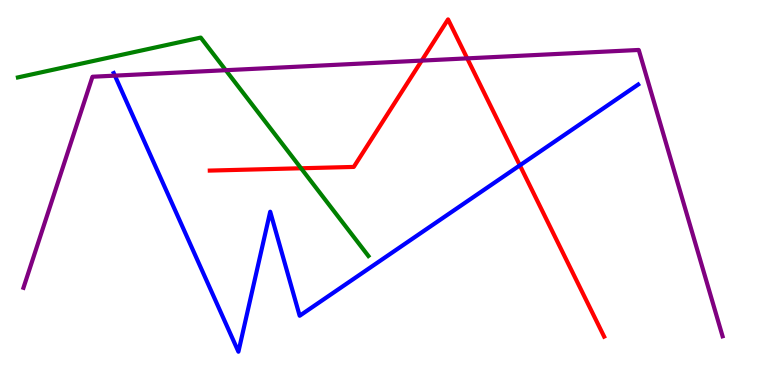[{'lines': ['blue', 'red'], 'intersections': [{'x': 6.71, 'y': 5.71}]}, {'lines': ['green', 'red'], 'intersections': [{'x': 3.88, 'y': 5.63}]}, {'lines': ['purple', 'red'], 'intersections': [{'x': 5.44, 'y': 8.43}, {'x': 6.03, 'y': 8.48}]}, {'lines': ['blue', 'green'], 'intersections': []}, {'lines': ['blue', 'purple'], 'intersections': [{'x': 1.48, 'y': 8.04}]}, {'lines': ['green', 'purple'], 'intersections': [{'x': 2.91, 'y': 8.18}]}]